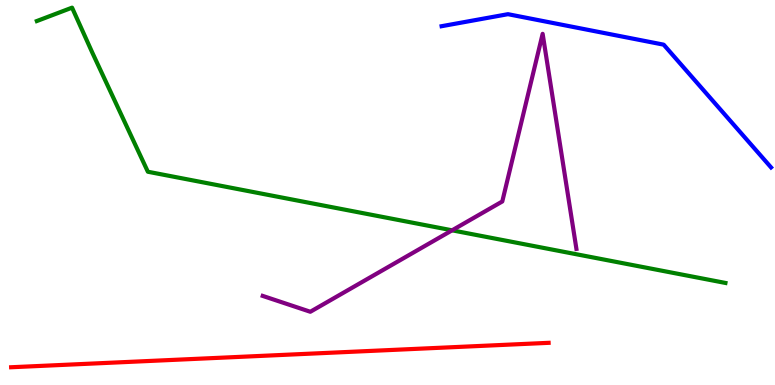[{'lines': ['blue', 'red'], 'intersections': []}, {'lines': ['green', 'red'], 'intersections': []}, {'lines': ['purple', 'red'], 'intersections': []}, {'lines': ['blue', 'green'], 'intersections': []}, {'lines': ['blue', 'purple'], 'intersections': []}, {'lines': ['green', 'purple'], 'intersections': [{'x': 5.83, 'y': 4.02}]}]